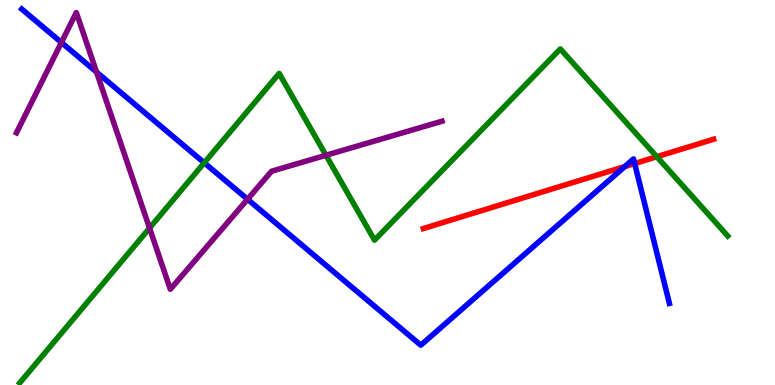[{'lines': ['blue', 'red'], 'intersections': [{'x': 8.06, 'y': 5.67}, {'x': 8.19, 'y': 5.75}]}, {'lines': ['green', 'red'], 'intersections': [{'x': 8.47, 'y': 5.93}]}, {'lines': ['purple', 'red'], 'intersections': []}, {'lines': ['blue', 'green'], 'intersections': [{'x': 2.64, 'y': 5.77}]}, {'lines': ['blue', 'purple'], 'intersections': [{'x': 0.792, 'y': 8.9}, {'x': 1.25, 'y': 8.13}, {'x': 3.19, 'y': 4.82}]}, {'lines': ['green', 'purple'], 'intersections': [{'x': 1.93, 'y': 4.08}, {'x': 4.21, 'y': 5.97}]}]